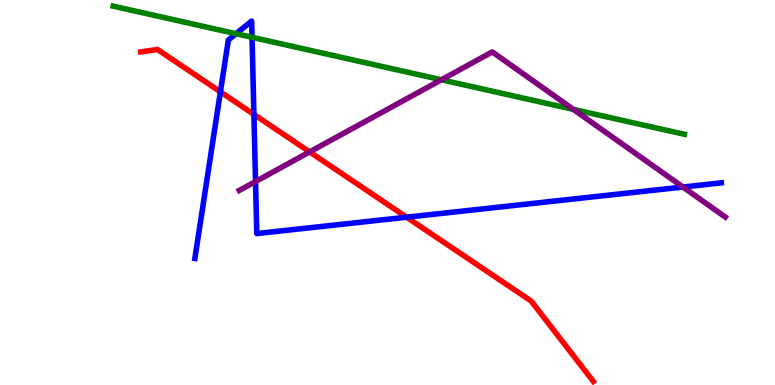[{'lines': ['blue', 'red'], 'intersections': [{'x': 2.84, 'y': 7.61}, {'x': 3.28, 'y': 7.03}, {'x': 5.25, 'y': 4.36}]}, {'lines': ['green', 'red'], 'intersections': []}, {'lines': ['purple', 'red'], 'intersections': [{'x': 4.0, 'y': 6.05}]}, {'lines': ['blue', 'green'], 'intersections': [{'x': 3.05, 'y': 9.12}, {'x': 3.25, 'y': 9.03}]}, {'lines': ['blue', 'purple'], 'intersections': [{'x': 3.3, 'y': 5.28}, {'x': 8.81, 'y': 5.14}]}, {'lines': ['green', 'purple'], 'intersections': [{'x': 5.7, 'y': 7.93}, {'x': 7.4, 'y': 7.16}]}]